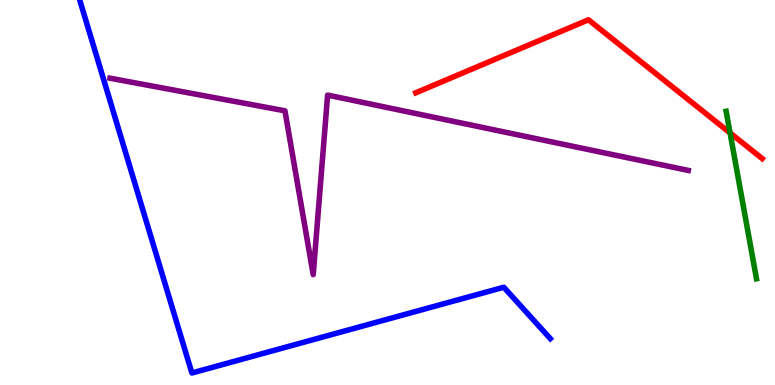[{'lines': ['blue', 'red'], 'intersections': []}, {'lines': ['green', 'red'], 'intersections': [{'x': 9.42, 'y': 6.55}]}, {'lines': ['purple', 'red'], 'intersections': []}, {'lines': ['blue', 'green'], 'intersections': []}, {'lines': ['blue', 'purple'], 'intersections': []}, {'lines': ['green', 'purple'], 'intersections': []}]